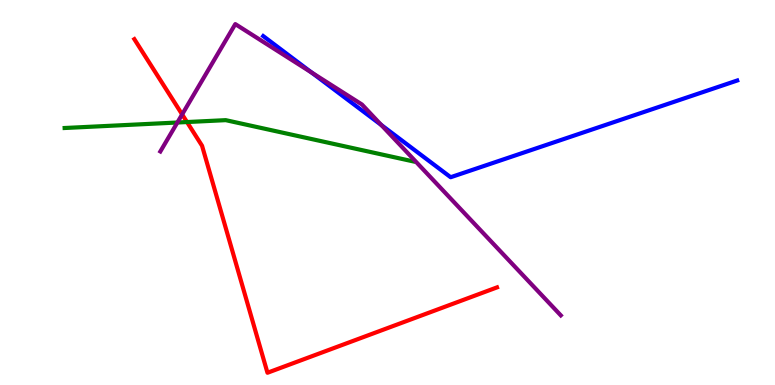[{'lines': ['blue', 'red'], 'intersections': []}, {'lines': ['green', 'red'], 'intersections': [{'x': 2.41, 'y': 6.83}]}, {'lines': ['purple', 'red'], 'intersections': [{'x': 2.35, 'y': 7.03}]}, {'lines': ['blue', 'green'], 'intersections': []}, {'lines': ['blue', 'purple'], 'intersections': [{'x': 4.02, 'y': 8.11}, {'x': 4.92, 'y': 6.75}]}, {'lines': ['green', 'purple'], 'intersections': [{'x': 2.29, 'y': 6.82}]}]